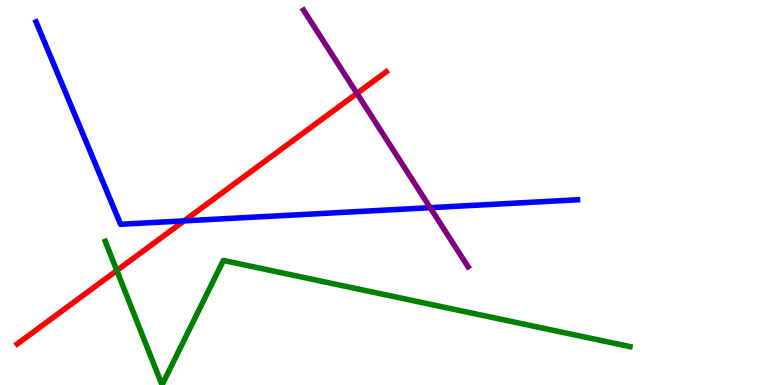[{'lines': ['blue', 'red'], 'intersections': [{'x': 2.38, 'y': 4.26}]}, {'lines': ['green', 'red'], 'intersections': [{'x': 1.51, 'y': 2.97}]}, {'lines': ['purple', 'red'], 'intersections': [{'x': 4.61, 'y': 7.57}]}, {'lines': ['blue', 'green'], 'intersections': []}, {'lines': ['blue', 'purple'], 'intersections': [{'x': 5.55, 'y': 4.61}]}, {'lines': ['green', 'purple'], 'intersections': []}]